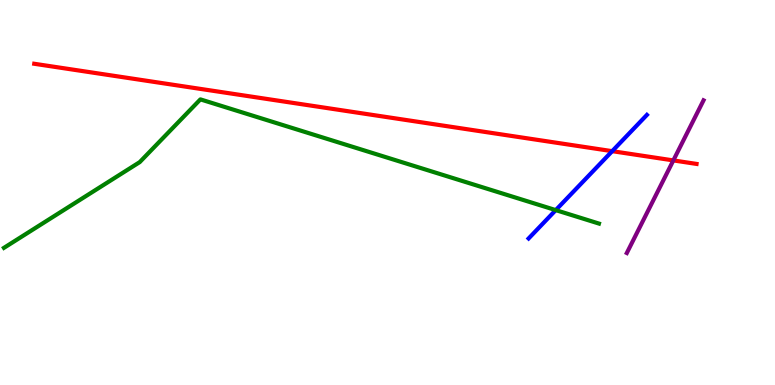[{'lines': ['blue', 'red'], 'intersections': [{'x': 7.9, 'y': 6.07}]}, {'lines': ['green', 'red'], 'intersections': []}, {'lines': ['purple', 'red'], 'intersections': [{'x': 8.69, 'y': 5.83}]}, {'lines': ['blue', 'green'], 'intersections': [{'x': 7.17, 'y': 4.54}]}, {'lines': ['blue', 'purple'], 'intersections': []}, {'lines': ['green', 'purple'], 'intersections': []}]